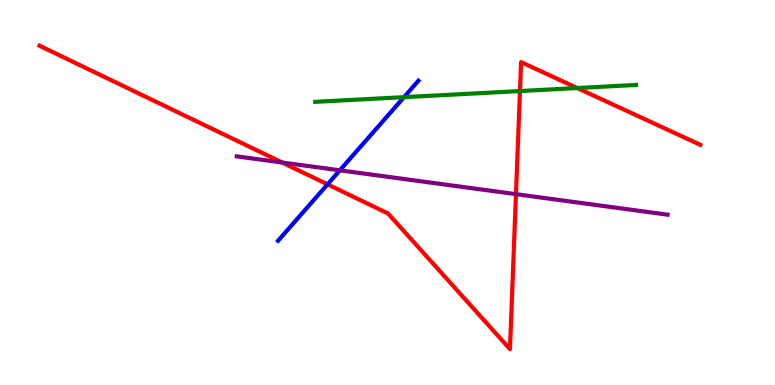[{'lines': ['blue', 'red'], 'intersections': [{'x': 4.23, 'y': 5.21}]}, {'lines': ['green', 'red'], 'intersections': [{'x': 6.71, 'y': 7.63}, {'x': 7.45, 'y': 7.71}]}, {'lines': ['purple', 'red'], 'intersections': [{'x': 3.64, 'y': 5.78}, {'x': 6.66, 'y': 4.96}]}, {'lines': ['blue', 'green'], 'intersections': [{'x': 5.21, 'y': 7.48}]}, {'lines': ['blue', 'purple'], 'intersections': [{'x': 4.39, 'y': 5.58}]}, {'lines': ['green', 'purple'], 'intersections': []}]